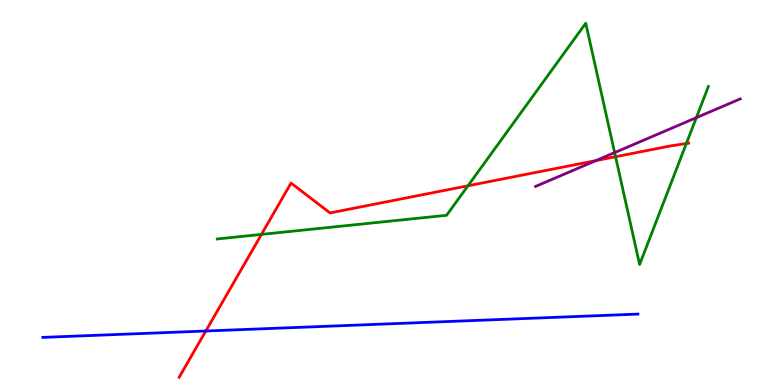[{'lines': ['blue', 'red'], 'intersections': [{'x': 2.66, 'y': 1.4}]}, {'lines': ['green', 'red'], 'intersections': [{'x': 3.37, 'y': 3.91}, {'x': 6.04, 'y': 5.17}, {'x': 7.94, 'y': 5.93}, {'x': 8.86, 'y': 6.27}]}, {'lines': ['purple', 'red'], 'intersections': [{'x': 7.69, 'y': 5.83}]}, {'lines': ['blue', 'green'], 'intersections': []}, {'lines': ['blue', 'purple'], 'intersections': []}, {'lines': ['green', 'purple'], 'intersections': [{'x': 7.93, 'y': 6.04}, {'x': 8.98, 'y': 6.94}]}]